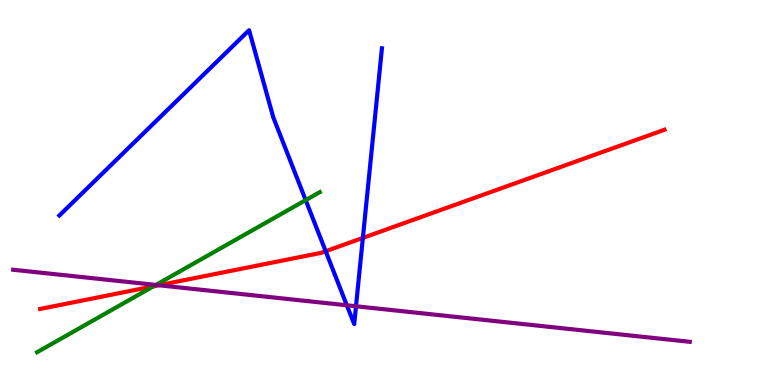[{'lines': ['blue', 'red'], 'intersections': [{'x': 4.2, 'y': 3.47}, {'x': 4.68, 'y': 3.82}]}, {'lines': ['green', 'red'], 'intersections': [{'x': 1.98, 'y': 2.56}]}, {'lines': ['purple', 'red'], 'intersections': [{'x': 2.05, 'y': 2.59}]}, {'lines': ['blue', 'green'], 'intersections': [{'x': 3.94, 'y': 4.8}]}, {'lines': ['blue', 'purple'], 'intersections': [{'x': 4.48, 'y': 2.07}, {'x': 4.59, 'y': 2.05}]}, {'lines': ['green', 'purple'], 'intersections': [{'x': 2.01, 'y': 2.6}]}]